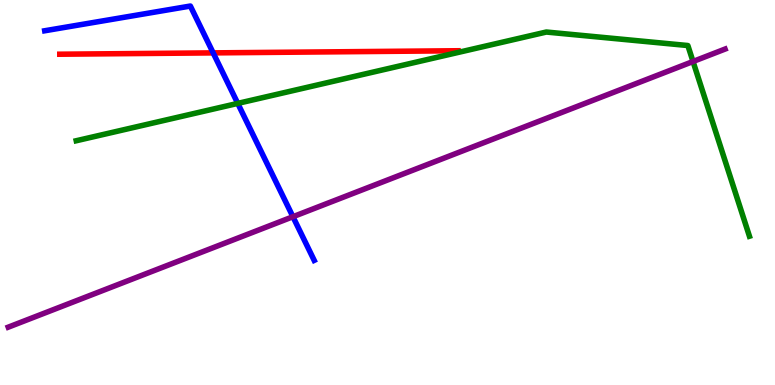[{'lines': ['blue', 'red'], 'intersections': [{'x': 2.75, 'y': 8.63}]}, {'lines': ['green', 'red'], 'intersections': []}, {'lines': ['purple', 'red'], 'intersections': []}, {'lines': ['blue', 'green'], 'intersections': [{'x': 3.07, 'y': 7.31}]}, {'lines': ['blue', 'purple'], 'intersections': [{'x': 3.78, 'y': 4.37}]}, {'lines': ['green', 'purple'], 'intersections': [{'x': 8.94, 'y': 8.4}]}]